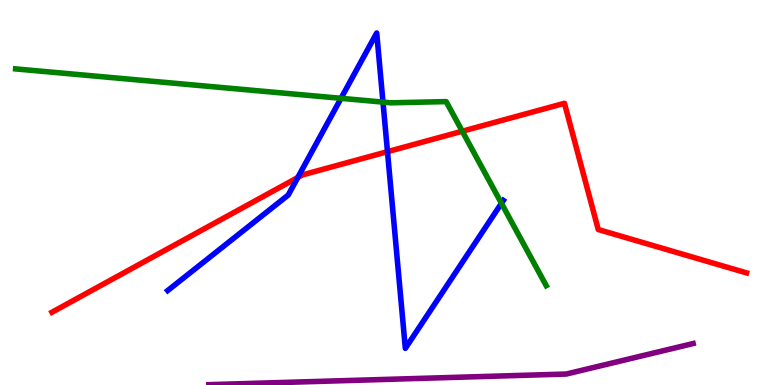[{'lines': ['blue', 'red'], 'intersections': [{'x': 3.84, 'y': 5.39}, {'x': 5.0, 'y': 6.06}]}, {'lines': ['green', 'red'], 'intersections': [{'x': 5.96, 'y': 6.59}]}, {'lines': ['purple', 'red'], 'intersections': []}, {'lines': ['blue', 'green'], 'intersections': [{'x': 4.4, 'y': 7.45}, {'x': 4.94, 'y': 7.35}, {'x': 6.47, 'y': 4.72}]}, {'lines': ['blue', 'purple'], 'intersections': []}, {'lines': ['green', 'purple'], 'intersections': []}]